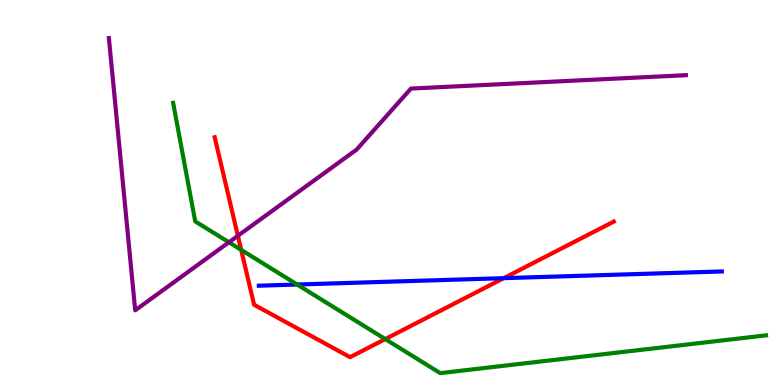[{'lines': ['blue', 'red'], 'intersections': [{'x': 6.5, 'y': 2.78}]}, {'lines': ['green', 'red'], 'intersections': [{'x': 3.11, 'y': 3.51}, {'x': 4.97, 'y': 1.19}]}, {'lines': ['purple', 'red'], 'intersections': [{'x': 3.07, 'y': 3.88}]}, {'lines': ['blue', 'green'], 'intersections': [{'x': 3.83, 'y': 2.61}]}, {'lines': ['blue', 'purple'], 'intersections': []}, {'lines': ['green', 'purple'], 'intersections': [{'x': 2.95, 'y': 3.71}]}]